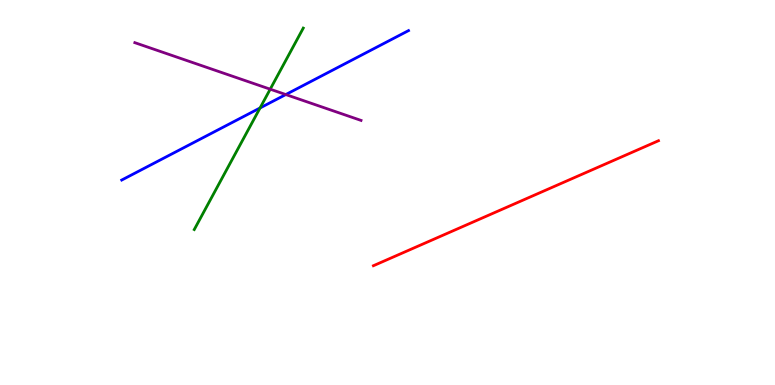[{'lines': ['blue', 'red'], 'intersections': []}, {'lines': ['green', 'red'], 'intersections': []}, {'lines': ['purple', 'red'], 'intersections': []}, {'lines': ['blue', 'green'], 'intersections': [{'x': 3.36, 'y': 7.2}]}, {'lines': ['blue', 'purple'], 'intersections': [{'x': 3.69, 'y': 7.54}]}, {'lines': ['green', 'purple'], 'intersections': [{'x': 3.49, 'y': 7.68}]}]